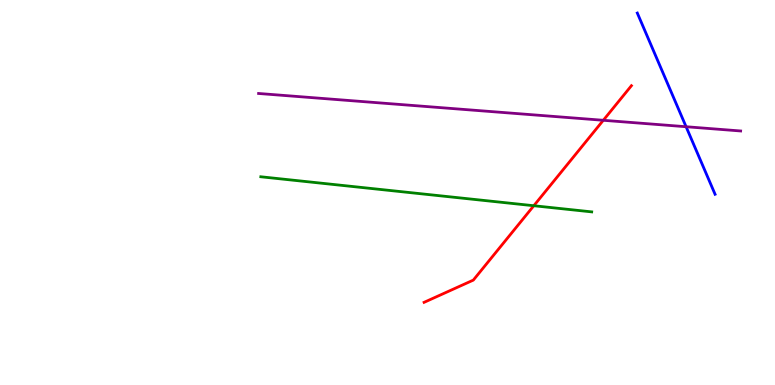[{'lines': ['blue', 'red'], 'intersections': []}, {'lines': ['green', 'red'], 'intersections': [{'x': 6.89, 'y': 4.66}]}, {'lines': ['purple', 'red'], 'intersections': [{'x': 7.78, 'y': 6.88}]}, {'lines': ['blue', 'green'], 'intersections': []}, {'lines': ['blue', 'purple'], 'intersections': [{'x': 8.85, 'y': 6.71}]}, {'lines': ['green', 'purple'], 'intersections': []}]